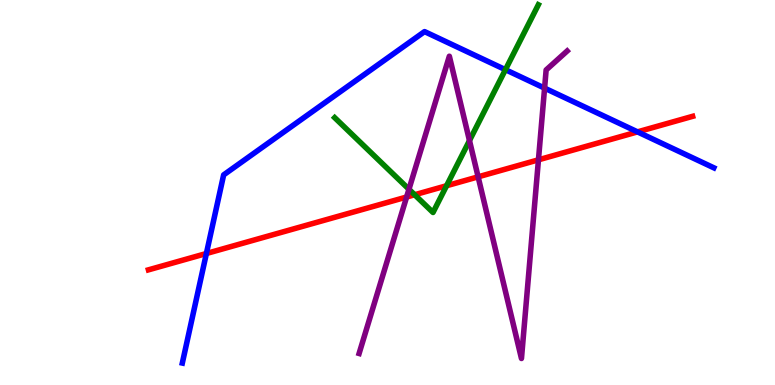[{'lines': ['blue', 'red'], 'intersections': [{'x': 2.66, 'y': 3.42}, {'x': 8.23, 'y': 6.57}]}, {'lines': ['green', 'red'], 'intersections': [{'x': 5.35, 'y': 4.94}, {'x': 5.76, 'y': 5.18}]}, {'lines': ['purple', 'red'], 'intersections': [{'x': 5.25, 'y': 4.88}, {'x': 6.17, 'y': 5.41}, {'x': 6.95, 'y': 5.85}]}, {'lines': ['blue', 'green'], 'intersections': [{'x': 6.52, 'y': 8.19}]}, {'lines': ['blue', 'purple'], 'intersections': [{'x': 7.03, 'y': 7.71}]}, {'lines': ['green', 'purple'], 'intersections': [{'x': 5.28, 'y': 5.08}, {'x': 6.06, 'y': 6.35}]}]